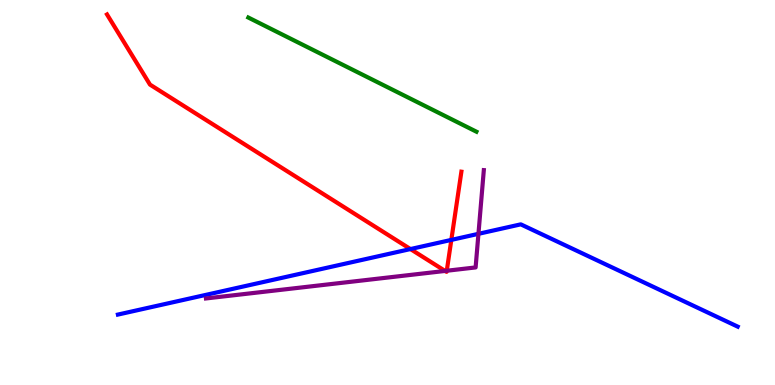[{'lines': ['blue', 'red'], 'intersections': [{'x': 5.3, 'y': 3.53}, {'x': 5.82, 'y': 3.77}]}, {'lines': ['green', 'red'], 'intersections': []}, {'lines': ['purple', 'red'], 'intersections': [{'x': 5.74, 'y': 2.96}, {'x': 5.76, 'y': 2.97}]}, {'lines': ['blue', 'green'], 'intersections': []}, {'lines': ['blue', 'purple'], 'intersections': [{'x': 6.17, 'y': 3.93}]}, {'lines': ['green', 'purple'], 'intersections': []}]